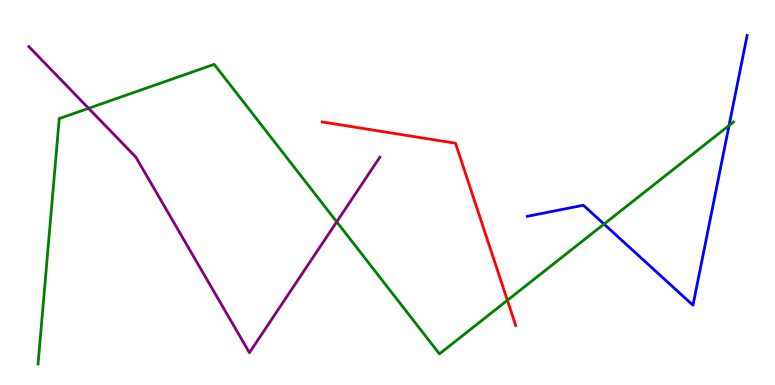[{'lines': ['blue', 'red'], 'intersections': []}, {'lines': ['green', 'red'], 'intersections': [{'x': 6.55, 'y': 2.2}]}, {'lines': ['purple', 'red'], 'intersections': []}, {'lines': ['blue', 'green'], 'intersections': [{'x': 7.79, 'y': 4.18}, {'x': 9.41, 'y': 6.74}]}, {'lines': ['blue', 'purple'], 'intersections': []}, {'lines': ['green', 'purple'], 'intersections': [{'x': 1.14, 'y': 7.19}, {'x': 4.34, 'y': 4.24}]}]